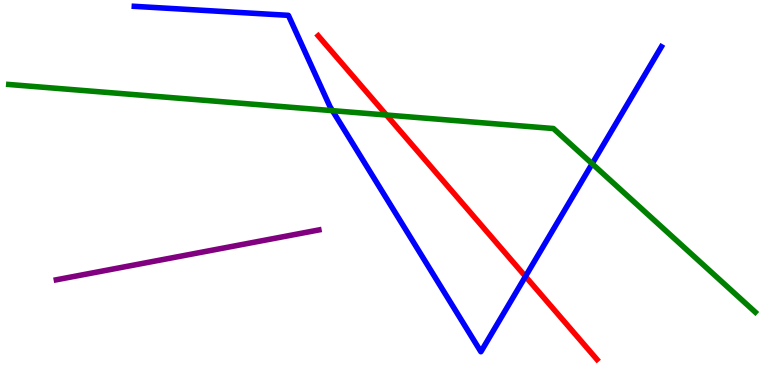[{'lines': ['blue', 'red'], 'intersections': [{'x': 6.78, 'y': 2.82}]}, {'lines': ['green', 'red'], 'intersections': [{'x': 4.99, 'y': 7.01}]}, {'lines': ['purple', 'red'], 'intersections': []}, {'lines': ['blue', 'green'], 'intersections': [{'x': 4.29, 'y': 7.13}, {'x': 7.64, 'y': 5.75}]}, {'lines': ['blue', 'purple'], 'intersections': []}, {'lines': ['green', 'purple'], 'intersections': []}]